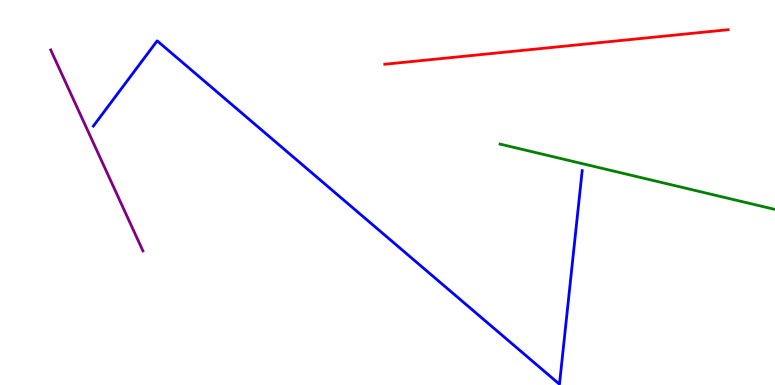[{'lines': ['blue', 'red'], 'intersections': []}, {'lines': ['green', 'red'], 'intersections': []}, {'lines': ['purple', 'red'], 'intersections': []}, {'lines': ['blue', 'green'], 'intersections': []}, {'lines': ['blue', 'purple'], 'intersections': []}, {'lines': ['green', 'purple'], 'intersections': []}]